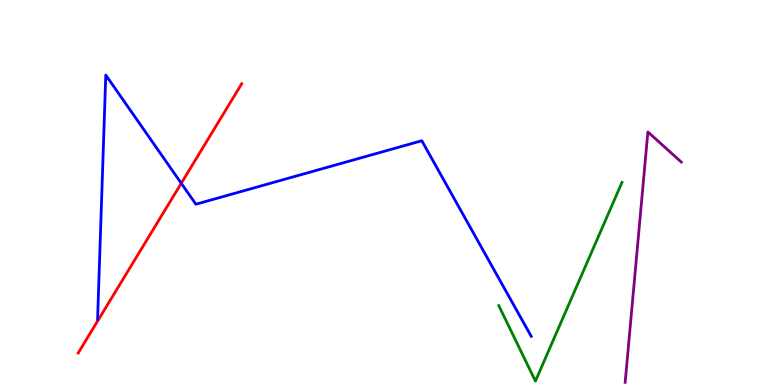[{'lines': ['blue', 'red'], 'intersections': [{'x': 2.34, 'y': 5.24}]}, {'lines': ['green', 'red'], 'intersections': []}, {'lines': ['purple', 'red'], 'intersections': []}, {'lines': ['blue', 'green'], 'intersections': []}, {'lines': ['blue', 'purple'], 'intersections': []}, {'lines': ['green', 'purple'], 'intersections': []}]